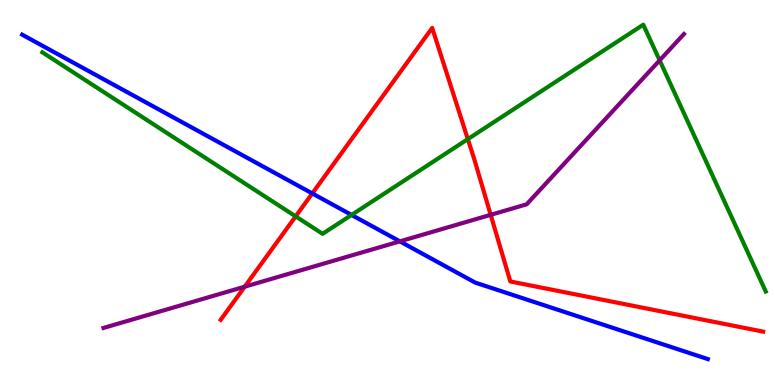[{'lines': ['blue', 'red'], 'intersections': [{'x': 4.03, 'y': 4.98}]}, {'lines': ['green', 'red'], 'intersections': [{'x': 3.81, 'y': 4.38}, {'x': 6.04, 'y': 6.39}]}, {'lines': ['purple', 'red'], 'intersections': [{'x': 3.16, 'y': 2.55}, {'x': 6.33, 'y': 4.42}]}, {'lines': ['blue', 'green'], 'intersections': [{'x': 4.54, 'y': 4.42}]}, {'lines': ['blue', 'purple'], 'intersections': [{'x': 5.16, 'y': 3.73}]}, {'lines': ['green', 'purple'], 'intersections': [{'x': 8.51, 'y': 8.43}]}]